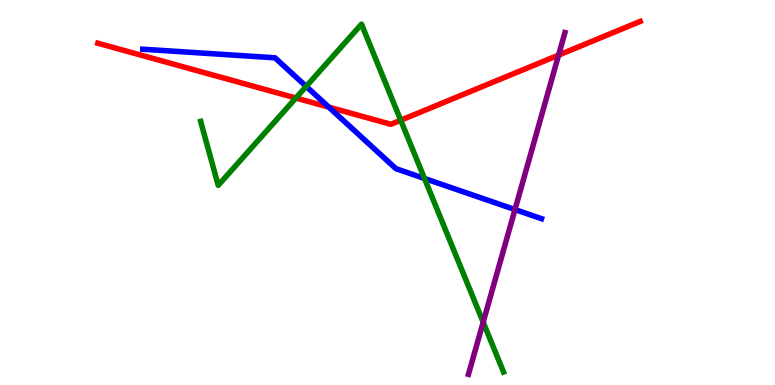[{'lines': ['blue', 'red'], 'intersections': [{'x': 4.24, 'y': 7.22}]}, {'lines': ['green', 'red'], 'intersections': [{'x': 3.82, 'y': 7.45}, {'x': 5.17, 'y': 6.88}]}, {'lines': ['purple', 'red'], 'intersections': [{'x': 7.21, 'y': 8.57}]}, {'lines': ['blue', 'green'], 'intersections': [{'x': 3.95, 'y': 7.76}, {'x': 5.48, 'y': 5.36}]}, {'lines': ['blue', 'purple'], 'intersections': [{'x': 6.64, 'y': 4.56}]}, {'lines': ['green', 'purple'], 'intersections': [{'x': 6.23, 'y': 1.63}]}]